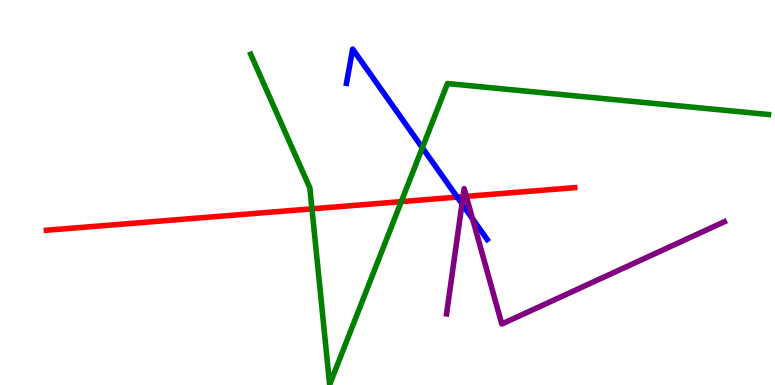[{'lines': ['blue', 'red'], 'intersections': [{'x': 5.9, 'y': 4.88}]}, {'lines': ['green', 'red'], 'intersections': [{'x': 4.03, 'y': 4.58}, {'x': 5.18, 'y': 4.76}]}, {'lines': ['purple', 'red'], 'intersections': [{'x': 5.97, 'y': 4.89}, {'x': 6.02, 'y': 4.9}]}, {'lines': ['blue', 'green'], 'intersections': [{'x': 5.45, 'y': 6.16}]}, {'lines': ['blue', 'purple'], 'intersections': [{'x': 5.96, 'y': 4.7}, {'x': 6.1, 'y': 4.32}]}, {'lines': ['green', 'purple'], 'intersections': []}]